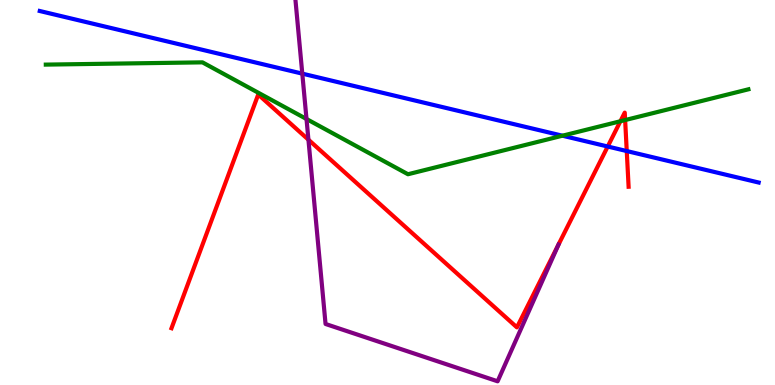[{'lines': ['blue', 'red'], 'intersections': [{'x': 7.84, 'y': 6.19}, {'x': 8.09, 'y': 6.08}]}, {'lines': ['green', 'red'], 'intersections': [{'x': 8.01, 'y': 6.85}, {'x': 8.07, 'y': 6.88}]}, {'lines': ['purple', 'red'], 'intersections': [{'x': 3.98, 'y': 6.37}]}, {'lines': ['blue', 'green'], 'intersections': [{'x': 7.26, 'y': 6.48}]}, {'lines': ['blue', 'purple'], 'intersections': [{'x': 3.9, 'y': 8.09}]}, {'lines': ['green', 'purple'], 'intersections': [{'x': 3.95, 'y': 6.91}]}]